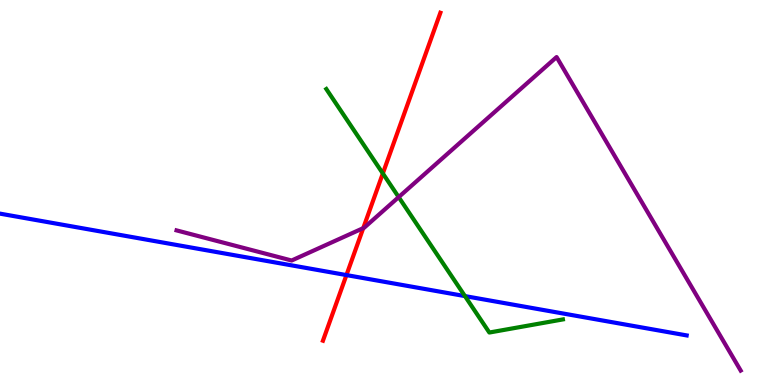[{'lines': ['blue', 'red'], 'intersections': [{'x': 4.47, 'y': 2.86}]}, {'lines': ['green', 'red'], 'intersections': [{'x': 4.94, 'y': 5.49}]}, {'lines': ['purple', 'red'], 'intersections': [{'x': 4.69, 'y': 4.07}]}, {'lines': ['blue', 'green'], 'intersections': [{'x': 6.0, 'y': 2.31}]}, {'lines': ['blue', 'purple'], 'intersections': []}, {'lines': ['green', 'purple'], 'intersections': [{'x': 5.14, 'y': 4.88}]}]